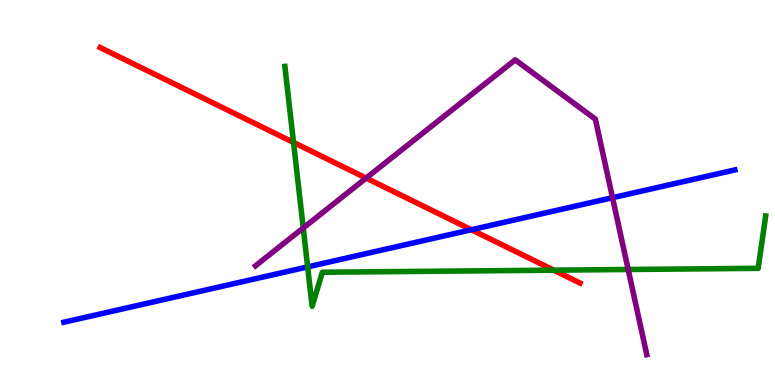[{'lines': ['blue', 'red'], 'intersections': [{'x': 6.08, 'y': 4.03}]}, {'lines': ['green', 'red'], 'intersections': [{'x': 3.79, 'y': 6.3}, {'x': 7.15, 'y': 2.98}]}, {'lines': ['purple', 'red'], 'intersections': [{'x': 4.72, 'y': 5.37}]}, {'lines': ['blue', 'green'], 'intersections': [{'x': 3.97, 'y': 3.07}]}, {'lines': ['blue', 'purple'], 'intersections': [{'x': 7.9, 'y': 4.87}]}, {'lines': ['green', 'purple'], 'intersections': [{'x': 3.91, 'y': 4.08}, {'x': 8.11, 'y': 3.0}]}]